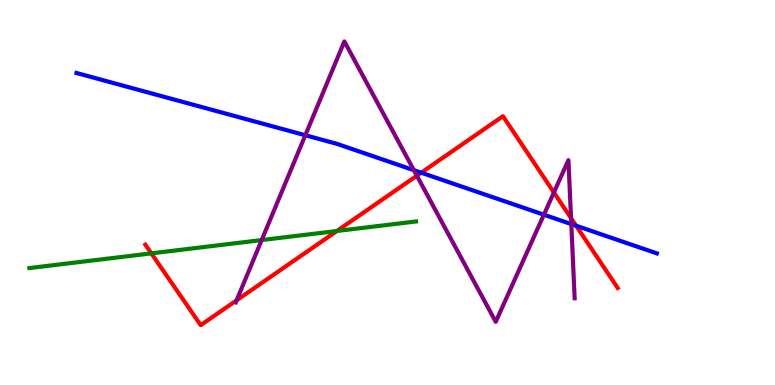[{'lines': ['blue', 'red'], 'intersections': [{'x': 5.44, 'y': 5.51}, {'x': 7.43, 'y': 4.14}]}, {'lines': ['green', 'red'], 'intersections': [{'x': 1.95, 'y': 3.42}, {'x': 4.35, 'y': 4.0}]}, {'lines': ['purple', 'red'], 'intersections': [{'x': 3.05, 'y': 2.2}, {'x': 5.38, 'y': 5.44}, {'x': 7.15, 'y': 5.0}, {'x': 7.37, 'y': 4.33}]}, {'lines': ['blue', 'green'], 'intersections': []}, {'lines': ['blue', 'purple'], 'intersections': [{'x': 3.94, 'y': 6.49}, {'x': 5.34, 'y': 5.58}, {'x': 7.02, 'y': 4.42}, {'x': 7.37, 'y': 4.18}]}, {'lines': ['green', 'purple'], 'intersections': [{'x': 3.38, 'y': 3.76}]}]